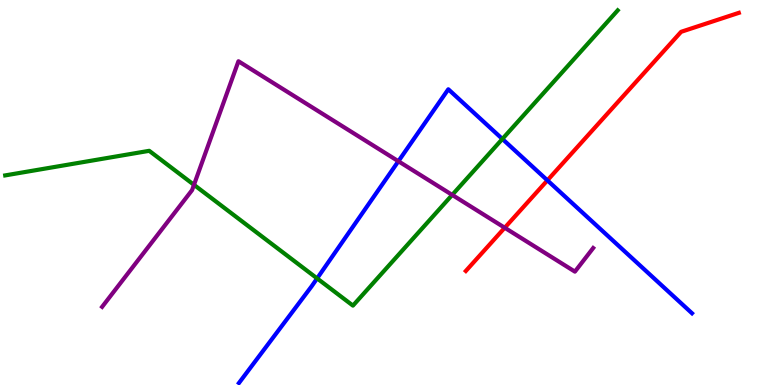[{'lines': ['blue', 'red'], 'intersections': [{'x': 7.06, 'y': 5.32}]}, {'lines': ['green', 'red'], 'intersections': []}, {'lines': ['purple', 'red'], 'intersections': [{'x': 6.51, 'y': 4.08}]}, {'lines': ['blue', 'green'], 'intersections': [{'x': 4.09, 'y': 2.77}, {'x': 6.48, 'y': 6.39}]}, {'lines': ['blue', 'purple'], 'intersections': [{'x': 5.14, 'y': 5.81}]}, {'lines': ['green', 'purple'], 'intersections': [{'x': 2.5, 'y': 5.2}, {'x': 5.83, 'y': 4.94}]}]